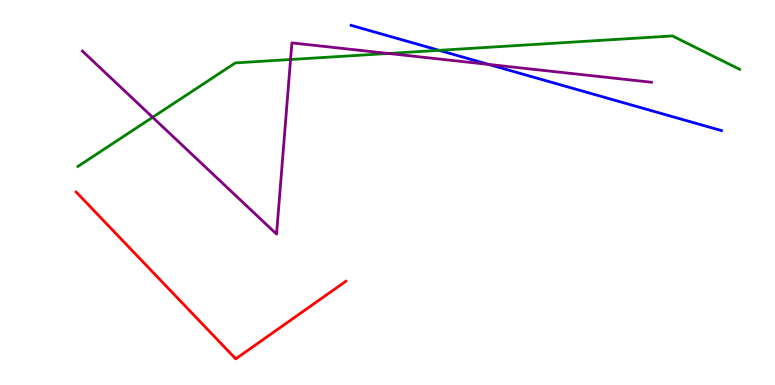[{'lines': ['blue', 'red'], 'intersections': []}, {'lines': ['green', 'red'], 'intersections': []}, {'lines': ['purple', 'red'], 'intersections': []}, {'lines': ['blue', 'green'], 'intersections': [{'x': 5.67, 'y': 8.69}]}, {'lines': ['blue', 'purple'], 'intersections': [{'x': 6.31, 'y': 8.33}]}, {'lines': ['green', 'purple'], 'intersections': [{'x': 1.97, 'y': 6.95}, {'x': 3.75, 'y': 8.45}, {'x': 5.01, 'y': 8.61}]}]